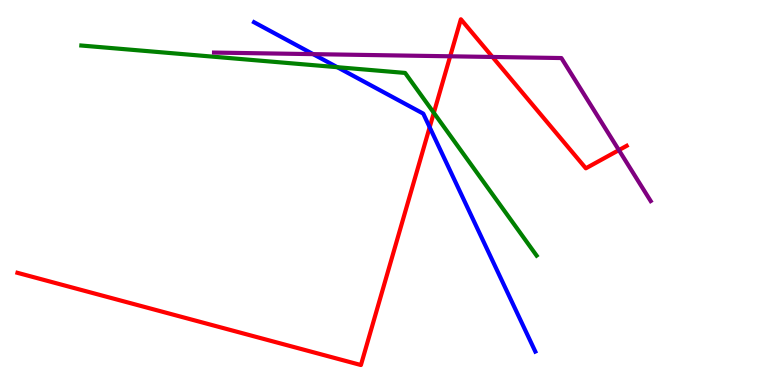[{'lines': ['blue', 'red'], 'intersections': [{'x': 5.54, 'y': 6.7}]}, {'lines': ['green', 'red'], 'intersections': [{'x': 5.6, 'y': 7.07}]}, {'lines': ['purple', 'red'], 'intersections': [{'x': 5.81, 'y': 8.54}, {'x': 6.35, 'y': 8.52}, {'x': 7.99, 'y': 6.1}]}, {'lines': ['blue', 'green'], 'intersections': [{'x': 4.35, 'y': 8.25}]}, {'lines': ['blue', 'purple'], 'intersections': [{'x': 4.04, 'y': 8.59}]}, {'lines': ['green', 'purple'], 'intersections': []}]